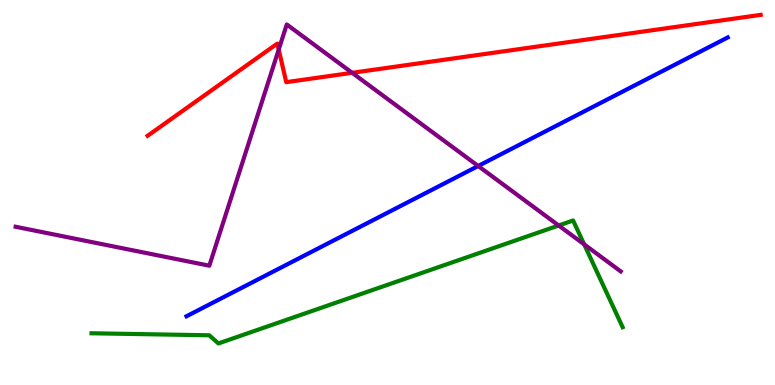[{'lines': ['blue', 'red'], 'intersections': []}, {'lines': ['green', 'red'], 'intersections': []}, {'lines': ['purple', 'red'], 'intersections': [{'x': 3.6, 'y': 8.71}, {'x': 4.54, 'y': 8.11}]}, {'lines': ['blue', 'green'], 'intersections': []}, {'lines': ['blue', 'purple'], 'intersections': [{'x': 6.17, 'y': 5.69}]}, {'lines': ['green', 'purple'], 'intersections': [{'x': 7.21, 'y': 4.14}, {'x': 7.54, 'y': 3.65}]}]